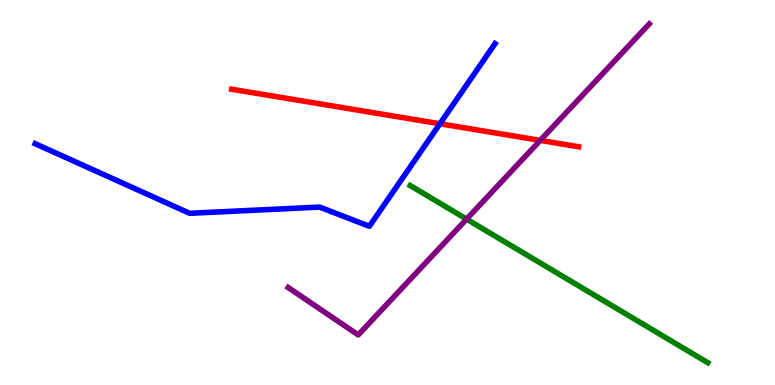[{'lines': ['blue', 'red'], 'intersections': [{'x': 5.68, 'y': 6.79}]}, {'lines': ['green', 'red'], 'intersections': []}, {'lines': ['purple', 'red'], 'intersections': [{'x': 6.97, 'y': 6.35}]}, {'lines': ['blue', 'green'], 'intersections': []}, {'lines': ['blue', 'purple'], 'intersections': []}, {'lines': ['green', 'purple'], 'intersections': [{'x': 6.02, 'y': 4.31}]}]